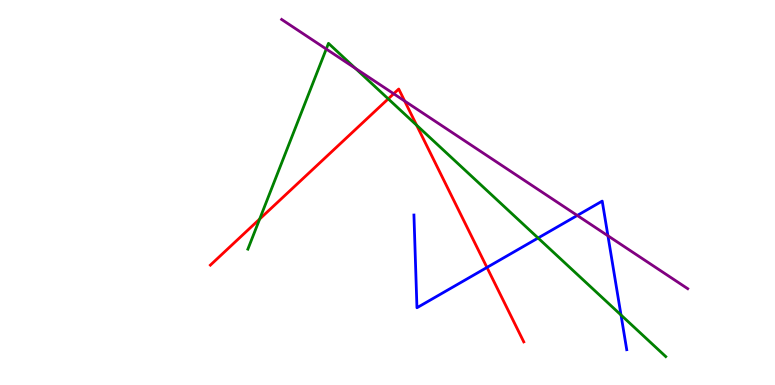[{'lines': ['blue', 'red'], 'intersections': [{'x': 6.28, 'y': 3.05}]}, {'lines': ['green', 'red'], 'intersections': [{'x': 3.35, 'y': 4.31}, {'x': 5.01, 'y': 7.43}, {'x': 5.38, 'y': 6.75}]}, {'lines': ['purple', 'red'], 'intersections': [{'x': 5.08, 'y': 7.57}, {'x': 5.22, 'y': 7.38}]}, {'lines': ['blue', 'green'], 'intersections': [{'x': 6.94, 'y': 3.82}, {'x': 8.01, 'y': 1.82}]}, {'lines': ['blue', 'purple'], 'intersections': [{'x': 7.45, 'y': 4.4}, {'x': 7.84, 'y': 3.88}]}, {'lines': ['green', 'purple'], 'intersections': [{'x': 4.21, 'y': 8.73}, {'x': 4.59, 'y': 8.22}]}]